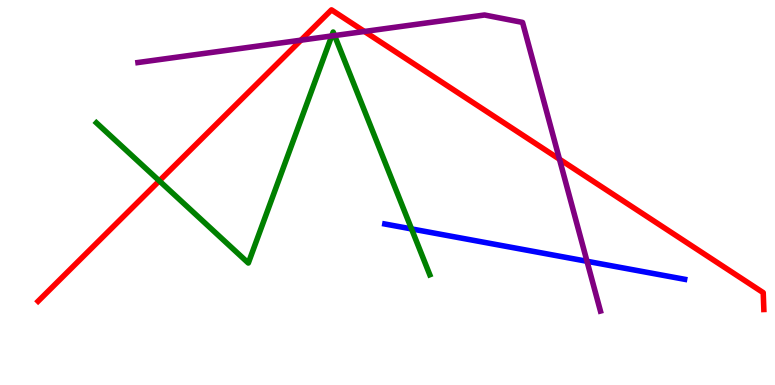[{'lines': ['blue', 'red'], 'intersections': []}, {'lines': ['green', 'red'], 'intersections': [{'x': 2.06, 'y': 5.3}]}, {'lines': ['purple', 'red'], 'intersections': [{'x': 3.88, 'y': 8.96}, {'x': 4.7, 'y': 9.18}, {'x': 7.22, 'y': 5.87}]}, {'lines': ['blue', 'green'], 'intersections': [{'x': 5.31, 'y': 4.05}]}, {'lines': ['blue', 'purple'], 'intersections': [{'x': 7.57, 'y': 3.21}]}, {'lines': ['green', 'purple'], 'intersections': [{'x': 4.28, 'y': 9.07}, {'x': 4.32, 'y': 9.08}]}]